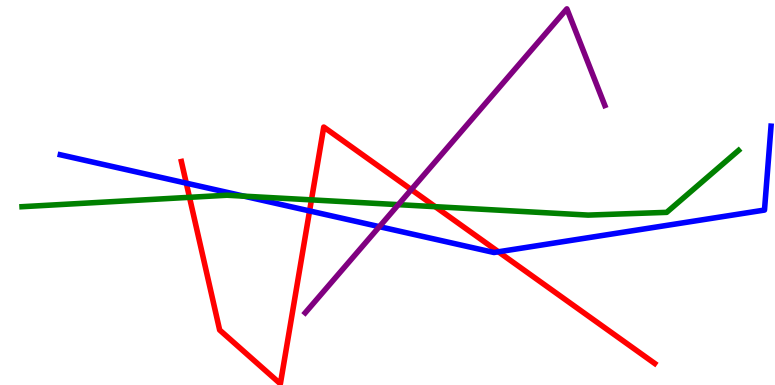[{'lines': ['blue', 'red'], 'intersections': [{'x': 2.4, 'y': 5.24}, {'x': 3.99, 'y': 4.52}, {'x': 6.43, 'y': 3.46}]}, {'lines': ['green', 'red'], 'intersections': [{'x': 2.45, 'y': 4.87}, {'x': 4.02, 'y': 4.81}, {'x': 5.62, 'y': 4.63}]}, {'lines': ['purple', 'red'], 'intersections': [{'x': 5.31, 'y': 5.08}]}, {'lines': ['blue', 'green'], 'intersections': [{'x': 3.15, 'y': 4.9}]}, {'lines': ['blue', 'purple'], 'intersections': [{'x': 4.9, 'y': 4.11}]}, {'lines': ['green', 'purple'], 'intersections': [{'x': 5.14, 'y': 4.68}]}]